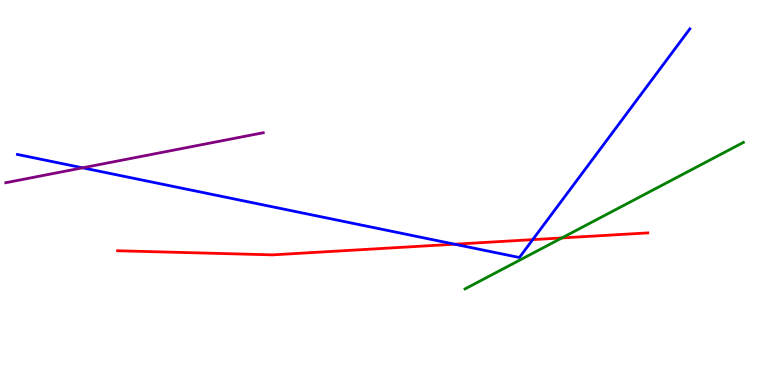[{'lines': ['blue', 'red'], 'intersections': [{'x': 5.87, 'y': 3.66}, {'x': 6.87, 'y': 3.78}]}, {'lines': ['green', 'red'], 'intersections': [{'x': 7.25, 'y': 3.82}]}, {'lines': ['purple', 'red'], 'intersections': []}, {'lines': ['blue', 'green'], 'intersections': []}, {'lines': ['blue', 'purple'], 'intersections': [{'x': 1.07, 'y': 5.64}]}, {'lines': ['green', 'purple'], 'intersections': []}]